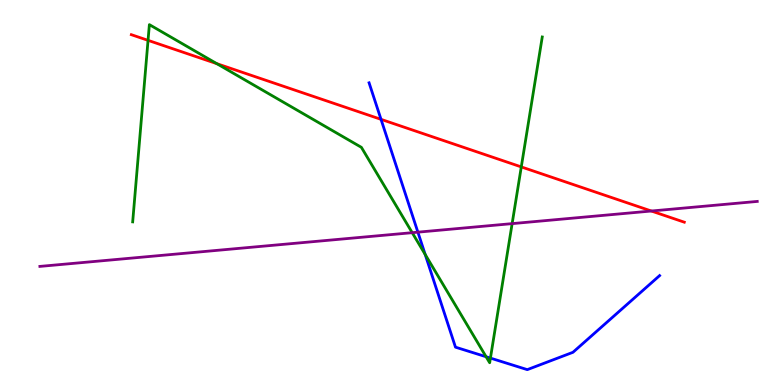[{'lines': ['blue', 'red'], 'intersections': [{'x': 4.92, 'y': 6.9}]}, {'lines': ['green', 'red'], 'intersections': [{'x': 1.91, 'y': 8.95}, {'x': 2.8, 'y': 8.35}, {'x': 6.73, 'y': 5.66}]}, {'lines': ['purple', 'red'], 'intersections': [{'x': 8.4, 'y': 4.52}]}, {'lines': ['blue', 'green'], 'intersections': [{'x': 5.49, 'y': 3.39}, {'x': 6.27, 'y': 0.734}, {'x': 6.33, 'y': 0.699}]}, {'lines': ['blue', 'purple'], 'intersections': [{'x': 5.39, 'y': 3.97}]}, {'lines': ['green', 'purple'], 'intersections': [{'x': 5.32, 'y': 3.96}, {'x': 6.61, 'y': 4.19}]}]